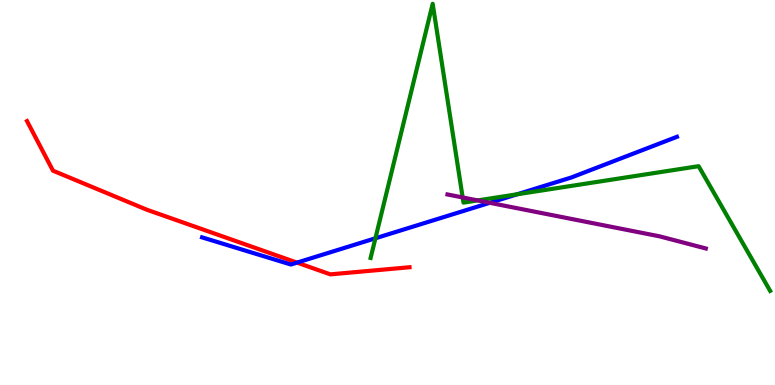[{'lines': ['blue', 'red'], 'intersections': [{'x': 3.83, 'y': 3.18}]}, {'lines': ['green', 'red'], 'intersections': []}, {'lines': ['purple', 'red'], 'intersections': []}, {'lines': ['blue', 'green'], 'intersections': [{'x': 4.84, 'y': 3.81}, {'x': 6.67, 'y': 4.95}]}, {'lines': ['blue', 'purple'], 'intersections': [{'x': 6.32, 'y': 4.73}]}, {'lines': ['green', 'purple'], 'intersections': [{'x': 5.97, 'y': 4.87}, {'x': 6.16, 'y': 4.79}]}]